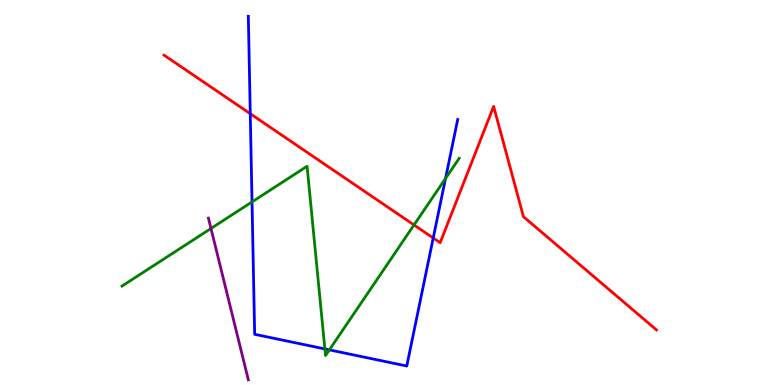[{'lines': ['blue', 'red'], 'intersections': [{'x': 3.23, 'y': 7.05}, {'x': 5.59, 'y': 3.82}]}, {'lines': ['green', 'red'], 'intersections': [{'x': 5.34, 'y': 4.16}]}, {'lines': ['purple', 'red'], 'intersections': []}, {'lines': ['blue', 'green'], 'intersections': [{'x': 3.25, 'y': 4.76}, {'x': 4.19, 'y': 0.937}, {'x': 4.25, 'y': 0.912}, {'x': 5.75, 'y': 5.37}]}, {'lines': ['blue', 'purple'], 'intersections': []}, {'lines': ['green', 'purple'], 'intersections': [{'x': 2.72, 'y': 4.07}]}]